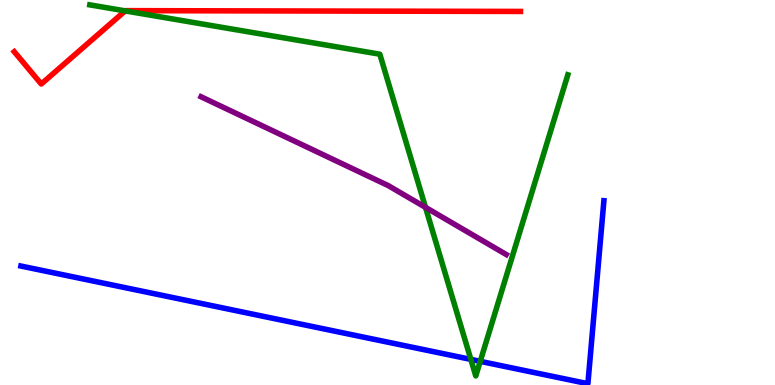[{'lines': ['blue', 'red'], 'intersections': []}, {'lines': ['green', 'red'], 'intersections': [{'x': 1.62, 'y': 9.72}]}, {'lines': ['purple', 'red'], 'intersections': []}, {'lines': ['blue', 'green'], 'intersections': [{'x': 6.08, 'y': 0.665}, {'x': 6.2, 'y': 0.614}]}, {'lines': ['blue', 'purple'], 'intersections': []}, {'lines': ['green', 'purple'], 'intersections': [{'x': 5.49, 'y': 4.61}]}]